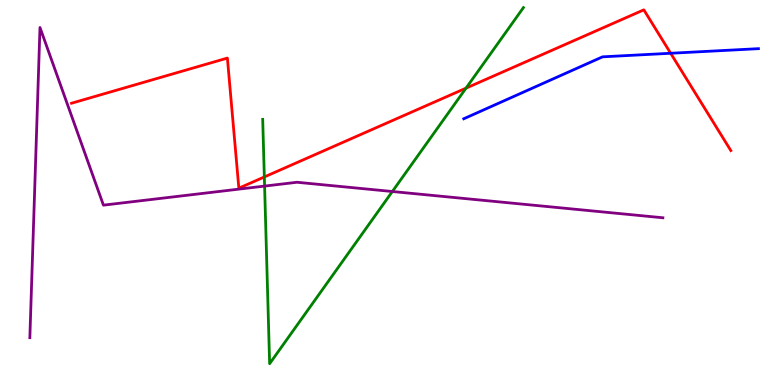[{'lines': ['blue', 'red'], 'intersections': [{'x': 8.65, 'y': 8.62}]}, {'lines': ['green', 'red'], 'intersections': [{'x': 3.41, 'y': 5.4}, {'x': 6.01, 'y': 7.71}]}, {'lines': ['purple', 'red'], 'intersections': []}, {'lines': ['blue', 'green'], 'intersections': []}, {'lines': ['blue', 'purple'], 'intersections': []}, {'lines': ['green', 'purple'], 'intersections': [{'x': 3.41, 'y': 5.17}, {'x': 5.06, 'y': 5.03}]}]